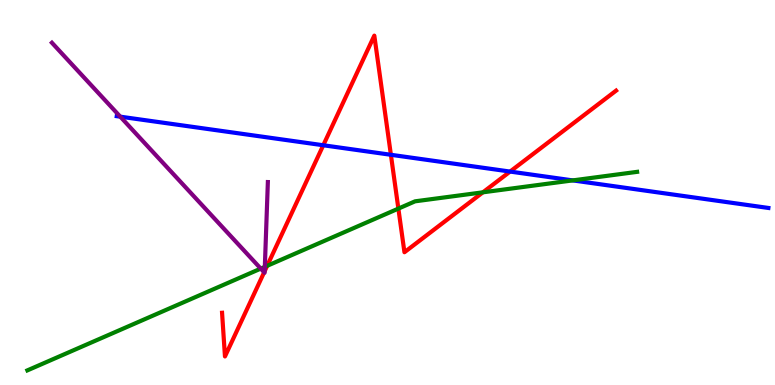[{'lines': ['blue', 'red'], 'intersections': [{'x': 4.17, 'y': 6.23}, {'x': 5.04, 'y': 5.98}, {'x': 6.58, 'y': 5.54}]}, {'lines': ['green', 'red'], 'intersections': [{'x': 3.45, 'y': 3.1}, {'x': 5.14, 'y': 4.58}, {'x': 6.23, 'y': 5.0}]}, {'lines': ['purple', 'red'], 'intersections': [{'x': 3.41, 'y': 2.93}, {'x': 3.42, 'y': 2.96}]}, {'lines': ['blue', 'green'], 'intersections': [{'x': 7.39, 'y': 5.31}]}, {'lines': ['blue', 'purple'], 'intersections': [{'x': 1.55, 'y': 6.97}]}, {'lines': ['green', 'purple'], 'intersections': [{'x': 3.36, 'y': 3.02}, {'x': 3.42, 'y': 3.07}]}]